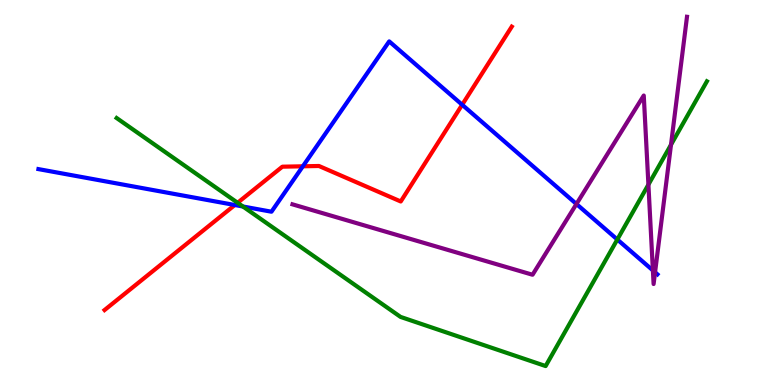[{'lines': ['blue', 'red'], 'intersections': [{'x': 3.03, 'y': 4.67}, {'x': 3.91, 'y': 5.68}, {'x': 5.96, 'y': 7.28}]}, {'lines': ['green', 'red'], 'intersections': [{'x': 3.07, 'y': 4.73}]}, {'lines': ['purple', 'red'], 'intersections': []}, {'lines': ['blue', 'green'], 'intersections': [{'x': 3.13, 'y': 4.64}, {'x': 7.97, 'y': 3.78}]}, {'lines': ['blue', 'purple'], 'intersections': [{'x': 7.44, 'y': 4.7}, {'x': 8.42, 'y': 2.98}, {'x': 8.45, 'y': 2.93}]}, {'lines': ['green', 'purple'], 'intersections': [{'x': 8.37, 'y': 5.2}, {'x': 8.66, 'y': 6.24}]}]